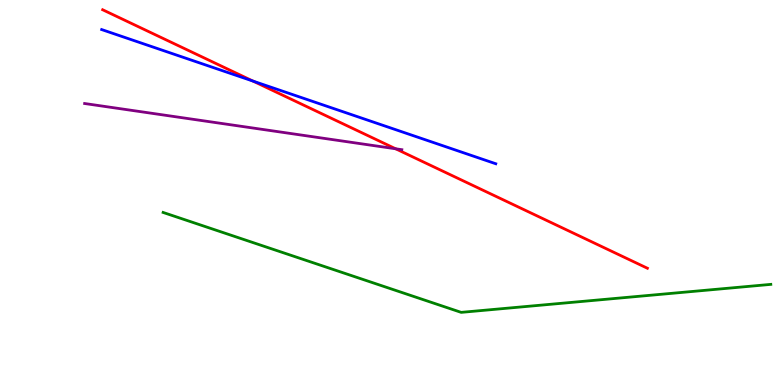[{'lines': ['blue', 'red'], 'intersections': [{'x': 3.26, 'y': 7.89}]}, {'lines': ['green', 'red'], 'intersections': []}, {'lines': ['purple', 'red'], 'intersections': [{'x': 5.11, 'y': 6.14}]}, {'lines': ['blue', 'green'], 'intersections': []}, {'lines': ['blue', 'purple'], 'intersections': []}, {'lines': ['green', 'purple'], 'intersections': []}]